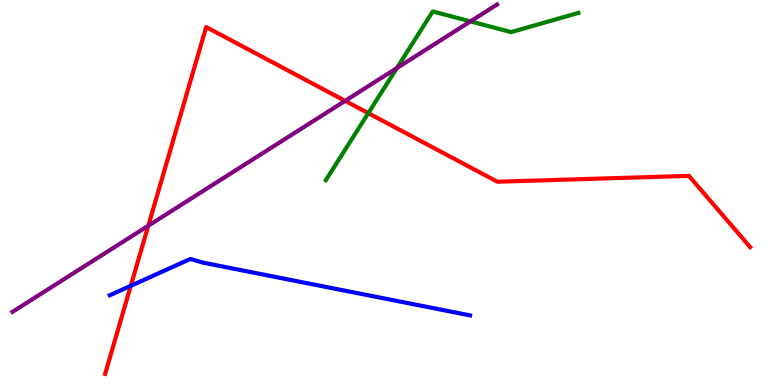[{'lines': ['blue', 'red'], 'intersections': [{'x': 1.69, 'y': 2.58}]}, {'lines': ['green', 'red'], 'intersections': [{'x': 4.75, 'y': 7.06}]}, {'lines': ['purple', 'red'], 'intersections': [{'x': 1.91, 'y': 4.14}, {'x': 4.45, 'y': 7.38}]}, {'lines': ['blue', 'green'], 'intersections': []}, {'lines': ['blue', 'purple'], 'intersections': []}, {'lines': ['green', 'purple'], 'intersections': [{'x': 5.12, 'y': 8.23}, {'x': 6.07, 'y': 9.44}]}]